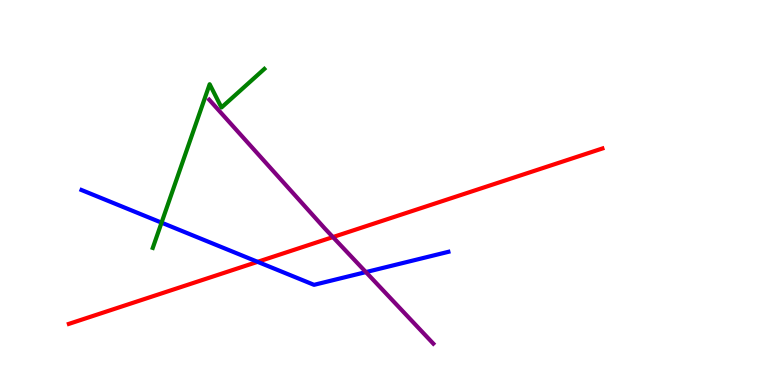[{'lines': ['blue', 'red'], 'intersections': [{'x': 3.32, 'y': 3.2}]}, {'lines': ['green', 'red'], 'intersections': []}, {'lines': ['purple', 'red'], 'intersections': [{'x': 4.3, 'y': 3.84}]}, {'lines': ['blue', 'green'], 'intersections': [{'x': 2.08, 'y': 4.22}]}, {'lines': ['blue', 'purple'], 'intersections': [{'x': 4.72, 'y': 2.93}]}, {'lines': ['green', 'purple'], 'intersections': []}]